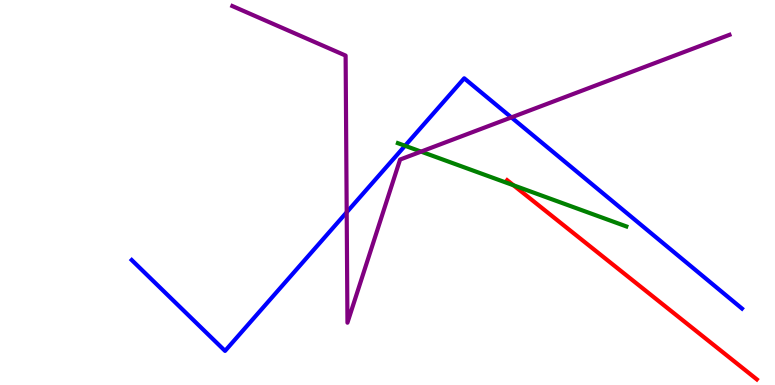[{'lines': ['blue', 'red'], 'intersections': []}, {'lines': ['green', 'red'], 'intersections': [{'x': 6.63, 'y': 5.19}]}, {'lines': ['purple', 'red'], 'intersections': []}, {'lines': ['blue', 'green'], 'intersections': [{'x': 5.23, 'y': 6.21}]}, {'lines': ['blue', 'purple'], 'intersections': [{'x': 4.47, 'y': 4.49}, {'x': 6.6, 'y': 6.95}]}, {'lines': ['green', 'purple'], 'intersections': [{'x': 5.43, 'y': 6.06}]}]